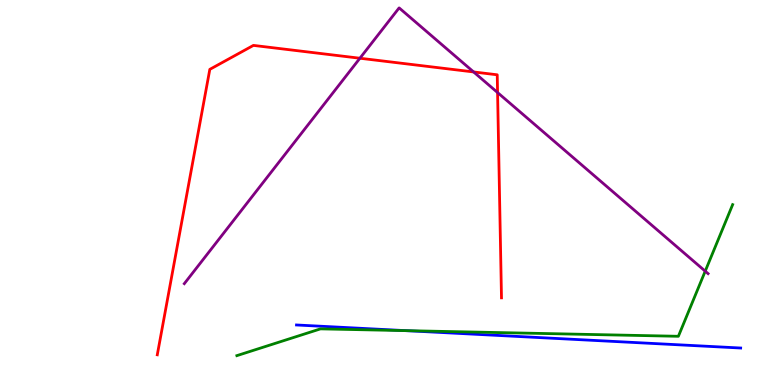[{'lines': ['blue', 'red'], 'intersections': []}, {'lines': ['green', 'red'], 'intersections': []}, {'lines': ['purple', 'red'], 'intersections': [{'x': 4.64, 'y': 8.49}, {'x': 6.11, 'y': 8.13}, {'x': 6.42, 'y': 7.6}]}, {'lines': ['blue', 'green'], 'intersections': [{'x': 5.24, 'y': 1.41}]}, {'lines': ['blue', 'purple'], 'intersections': []}, {'lines': ['green', 'purple'], 'intersections': [{'x': 9.1, 'y': 2.96}]}]